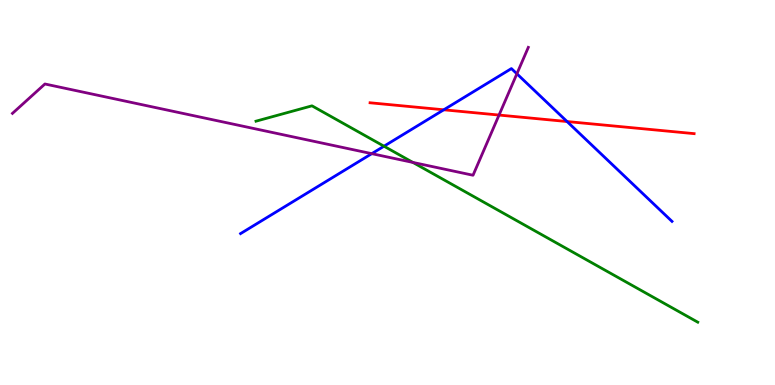[{'lines': ['blue', 'red'], 'intersections': [{'x': 5.73, 'y': 7.15}, {'x': 7.32, 'y': 6.84}]}, {'lines': ['green', 'red'], 'intersections': []}, {'lines': ['purple', 'red'], 'intersections': [{'x': 6.44, 'y': 7.01}]}, {'lines': ['blue', 'green'], 'intersections': [{'x': 4.95, 'y': 6.2}]}, {'lines': ['blue', 'purple'], 'intersections': [{'x': 4.8, 'y': 6.01}, {'x': 6.67, 'y': 8.08}]}, {'lines': ['green', 'purple'], 'intersections': [{'x': 5.33, 'y': 5.78}]}]